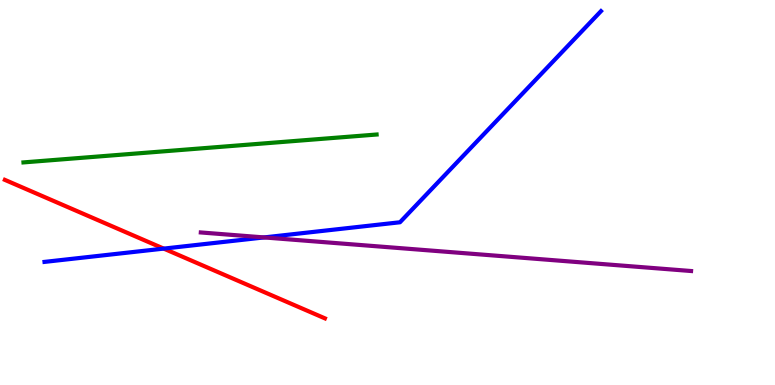[{'lines': ['blue', 'red'], 'intersections': [{'x': 2.11, 'y': 3.54}]}, {'lines': ['green', 'red'], 'intersections': []}, {'lines': ['purple', 'red'], 'intersections': []}, {'lines': ['blue', 'green'], 'intersections': []}, {'lines': ['blue', 'purple'], 'intersections': [{'x': 3.41, 'y': 3.83}]}, {'lines': ['green', 'purple'], 'intersections': []}]